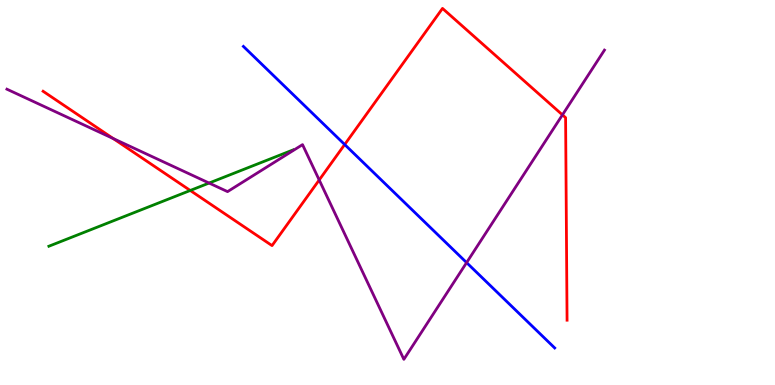[{'lines': ['blue', 'red'], 'intersections': [{'x': 4.45, 'y': 6.25}]}, {'lines': ['green', 'red'], 'intersections': [{'x': 2.45, 'y': 5.05}]}, {'lines': ['purple', 'red'], 'intersections': [{'x': 1.46, 'y': 6.4}, {'x': 4.12, 'y': 5.33}, {'x': 7.26, 'y': 7.02}]}, {'lines': ['blue', 'green'], 'intersections': []}, {'lines': ['blue', 'purple'], 'intersections': [{'x': 6.02, 'y': 3.18}]}, {'lines': ['green', 'purple'], 'intersections': [{'x': 2.7, 'y': 5.25}]}]